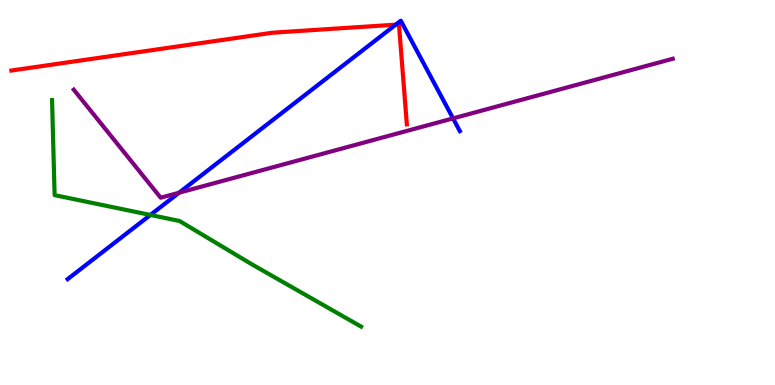[{'lines': ['blue', 'red'], 'intersections': [{'x': 5.11, 'y': 9.36}]}, {'lines': ['green', 'red'], 'intersections': []}, {'lines': ['purple', 'red'], 'intersections': []}, {'lines': ['blue', 'green'], 'intersections': [{'x': 1.94, 'y': 4.42}]}, {'lines': ['blue', 'purple'], 'intersections': [{'x': 2.31, 'y': 4.99}, {'x': 5.85, 'y': 6.93}]}, {'lines': ['green', 'purple'], 'intersections': []}]